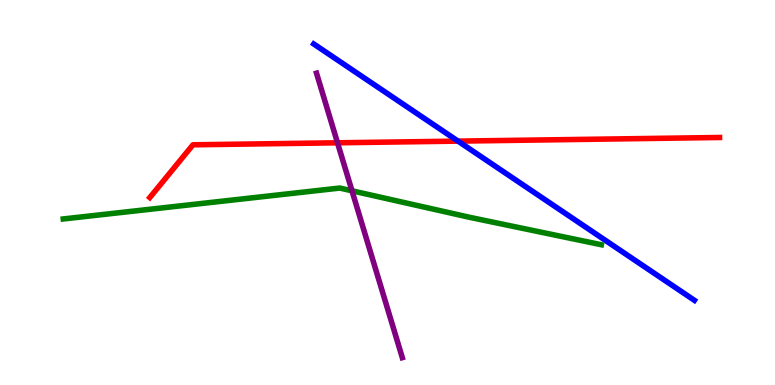[{'lines': ['blue', 'red'], 'intersections': [{'x': 5.91, 'y': 6.33}]}, {'lines': ['green', 'red'], 'intersections': []}, {'lines': ['purple', 'red'], 'intersections': [{'x': 4.35, 'y': 6.29}]}, {'lines': ['blue', 'green'], 'intersections': []}, {'lines': ['blue', 'purple'], 'intersections': []}, {'lines': ['green', 'purple'], 'intersections': [{'x': 4.54, 'y': 5.04}]}]